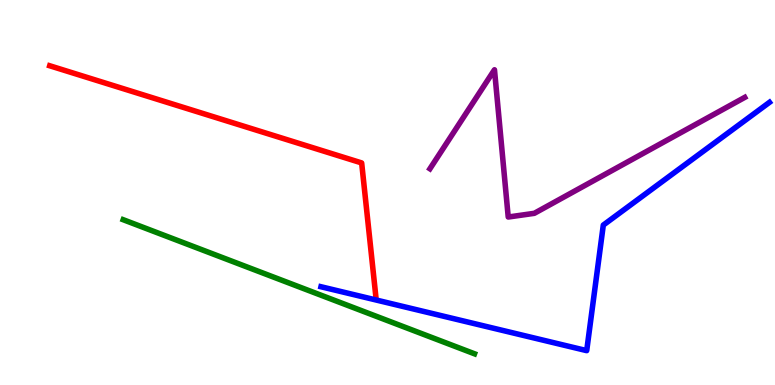[{'lines': ['blue', 'red'], 'intersections': []}, {'lines': ['green', 'red'], 'intersections': []}, {'lines': ['purple', 'red'], 'intersections': []}, {'lines': ['blue', 'green'], 'intersections': []}, {'lines': ['blue', 'purple'], 'intersections': []}, {'lines': ['green', 'purple'], 'intersections': []}]